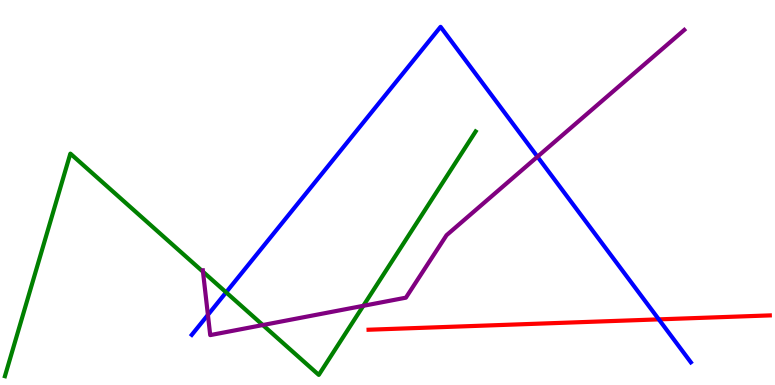[{'lines': ['blue', 'red'], 'intersections': [{'x': 8.5, 'y': 1.7}]}, {'lines': ['green', 'red'], 'intersections': []}, {'lines': ['purple', 'red'], 'intersections': []}, {'lines': ['blue', 'green'], 'intersections': [{'x': 2.92, 'y': 2.41}]}, {'lines': ['blue', 'purple'], 'intersections': [{'x': 2.68, 'y': 1.82}, {'x': 6.94, 'y': 5.93}]}, {'lines': ['green', 'purple'], 'intersections': [{'x': 2.62, 'y': 2.94}, {'x': 3.39, 'y': 1.56}, {'x': 4.69, 'y': 2.06}]}]